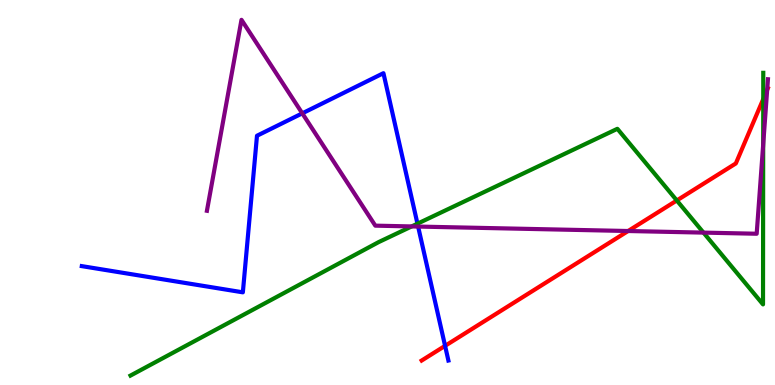[{'lines': ['blue', 'red'], 'intersections': [{'x': 5.74, 'y': 1.02}]}, {'lines': ['green', 'red'], 'intersections': [{'x': 8.73, 'y': 4.79}, {'x': 9.85, 'y': 7.43}]}, {'lines': ['purple', 'red'], 'intersections': [{'x': 8.1, 'y': 4.0}, {'x': 9.9, 'y': 7.67}]}, {'lines': ['blue', 'green'], 'intersections': [{'x': 5.39, 'y': 4.19}]}, {'lines': ['blue', 'purple'], 'intersections': [{'x': 3.9, 'y': 7.06}, {'x': 5.4, 'y': 4.12}]}, {'lines': ['green', 'purple'], 'intersections': [{'x': 5.31, 'y': 4.12}, {'x': 9.08, 'y': 3.96}, {'x': 9.85, 'y': 6.25}]}]